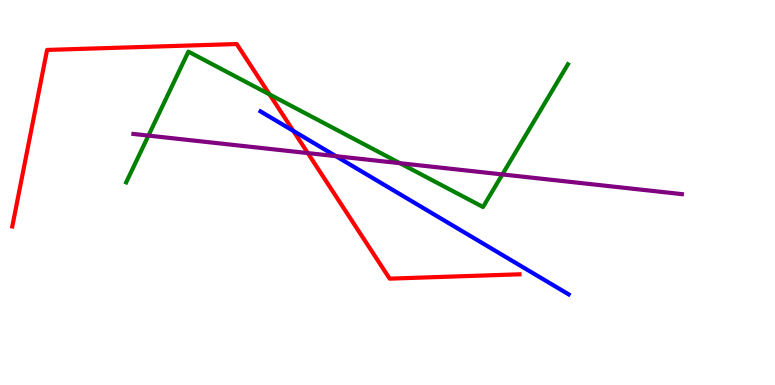[{'lines': ['blue', 'red'], 'intersections': [{'x': 3.78, 'y': 6.6}]}, {'lines': ['green', 'red'], 'intersections': [{'x': 3.48, 'y': 7.55}]}, {'lines': ['purple', 'red'], 'intersections': [{'x': 3.97, 'y': 6.02}]}, {'lines': ['blue', 'green'], 'intersections': []}, {'lines': ['blue', 'purple'], 'intersections': [{'x': 4.33, 'y': 5.94}]}, {'lines': ['green', 'purple'], 'intersections': [{'x': 1.92, 'y': 6.48}, {'x': 5.16, 'y': 5.76}, {'x': 6.48, 'y': 5.47}]}]